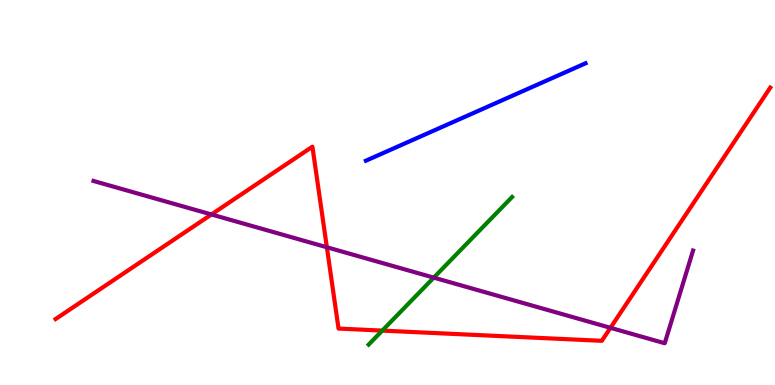[{'lines': ['blue', 'red'], 'intersections': []}, {'lines': ['green', 'red'], 'intersections': [{'x': 4.93, 'y': 1.41}]}, {'lines': ['purple', 'red'], 'intersections': [{'x': 2.73, 'y': 4.43}, {'x': 4.22, 'y': 3.58}, {'x': 7.88, 'y': 1.49}]}, {'lines': ['blue', 'green'], 'intersections': []}, {'lines': ['blue', 'purple'], 'intersections': []}, {'lines': ['green', 'purple'], 'intersections': [{'x': 5.6, 'y': 2.79}]}]